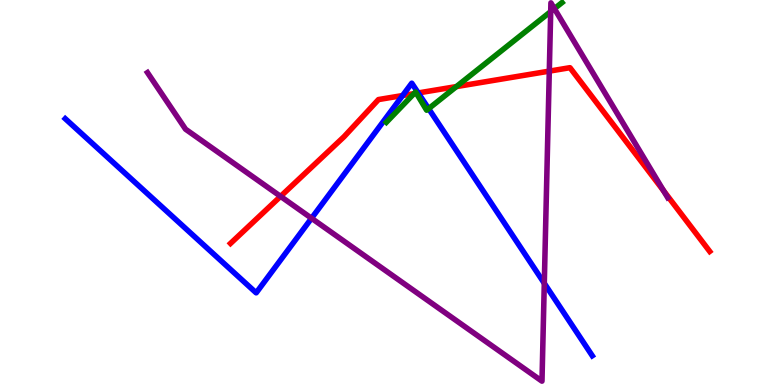[{'lines': ['blue', 'red'], 'intersections': [{'x': 5.19, 'y': 7.52}, {'x': 5.4, 'y': 7.59}]}, {'lines': ['green', 'red'], 'intersections': [{'x': 5.34, 'y': 7.57}, {'x': 5.37, 'y': 7.58}, {'x': 5.89, 'y': 7.75}]}, {'lines': ['purple', 'red'], 'intersections': [{'x': 3.62, 'y': 4.9}, {'x': 7.09, 'y': 8.15}, {'x': 8.56, 'y': 5.05}]}, {'lines': ['blue', 'green'], 'intersections': [{'x': 5.53, 'y': 7.18}]}, {'lines': ['blue', 'purple'], 'intersections': [{'x': 4.02, 'y': 4.33}, {'x': 7.02, 'y': 2.64}]}, {'lines': ['green', 'purple'], 'intersections': [{'x': 7.11, 'y': 9.7}, {'x': 7.15, 'y': 9.78}]}]